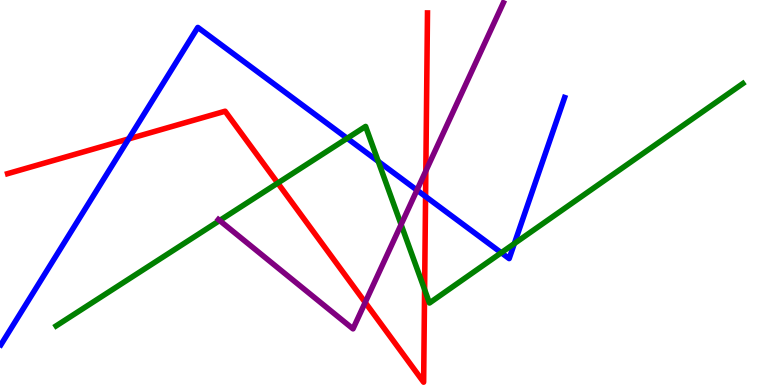[{'lines': ['blue', 'red'], 'intersections': [{'x': 1.66, 'y': 6.39}, {'x': 5.49, 'y': 4.9}]}, {'lines': ['green', 'red'], 'intersections': [{'x': 3.58, 'y': 5.25}, {'x': 5.48, 'y': 2.48}]}, {'lines': ['purple', 'red'], 'intersections': [{'x': 4.71, 'y': 2.14}, {'x': 5.49, 'y': 5.56}]}, {'lines': ['blue', 'green'], 'intersections': [{'x': 4.48, 'y': 6.41}, {'x': 4.88, 'y': 5.81}, {'x': 6.47, 'y': 3.44}, {'x': 6.64, 'y': 3.67}]}, {'lines': ['blue', 'purple'], 'intersections': [{'x': 5.38, 'y': 5.06}]}, {'lines': ['green', 'purple'], 'intersections': [{'x': 2.83, 'y': 4.27}, {'x': 5.18, 'y': 4.17}]}]